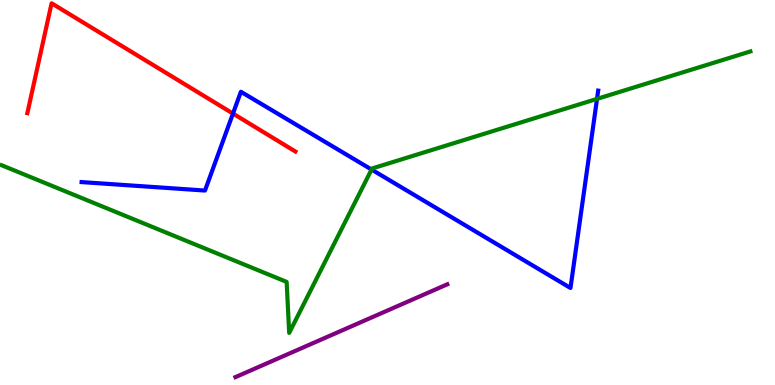[{'lines': ['blue', 'red'], 'intersections': [{'x': 3.01, 'y': 7.05}]}, {'lines': ['green', 'red'], 'intersections': []}, {'lines': ['purple', 'red'], 'intersections': []}, {'lines': ['blue', 'green'], 'intersections': [{'x': 4.79, 'y': 5.6}, {'x': 7.7, 'y': 7.43}]}, {'lines': ['blue', 'purple'], 'intersections': []}, {'lines': ['green', 'purple'], 'intersections': []}]